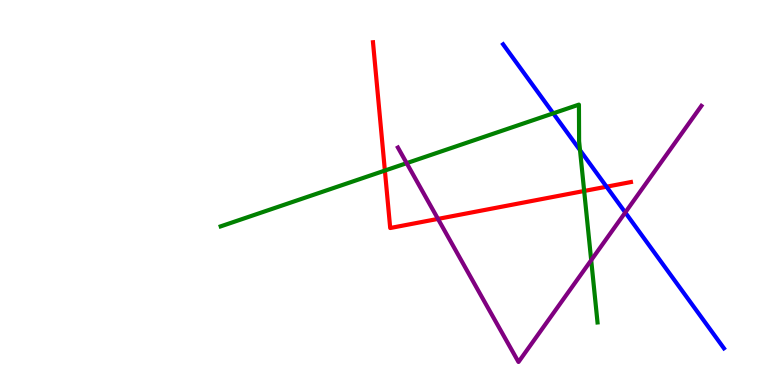[{'lines': ['blue', 'red'], 'intersections': [{'x': 7.83, 'y': 5.15}]}, {'lines': ['green', 'red'], 'intersections': [{'x': 4.97, 'y': 5.57}, {'x': 7.54, 'y': 5.04}]}, {'lines': ['purple', 'red'], 'intersections': [{'x': 5.65, 'y': 4.31}]}, {'lines': ['blue', 'green'], 'intersections': [{'x': 7.14, 'y': 7.06}, {'x': 7.48, 'y': 6.1}]}, {'lines': ['blue', 'purple'], 'intersections': [{'x': 8.07, 'y': 4.48}]}, {'lines': ['green', 'purple'], 'intersections': [{'x': 5.25, 'y': 5.76}, {'x': 7.63, 'y': 3.24}]}]